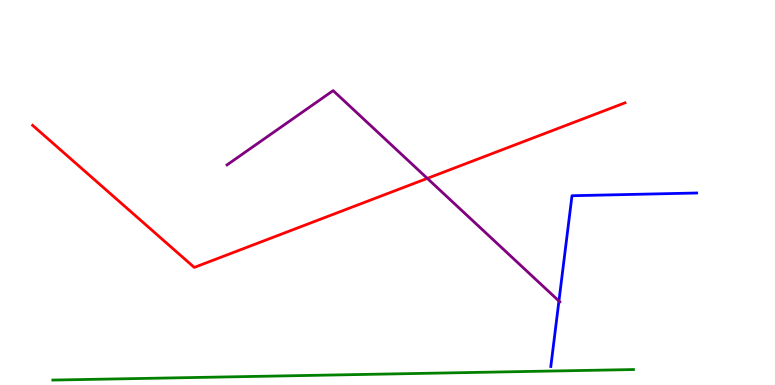[{'lines': ['blue', 'red'], 'intersections': []}, {'lines': ['green', 'red'], 'intersections': []}, {'lines': ['purple', 'red'], 'intersections': [{'x': 5.51, 'y': 5.37}]}, {'lines': ['blue', 'green'], 'intersections': []}, {'lines': ['blue', 'purple'], 'intersections': [{'x': 7.21, 'y': 2.18}]}, {'lines': ['green', 'purple'], 'intersections': []}]